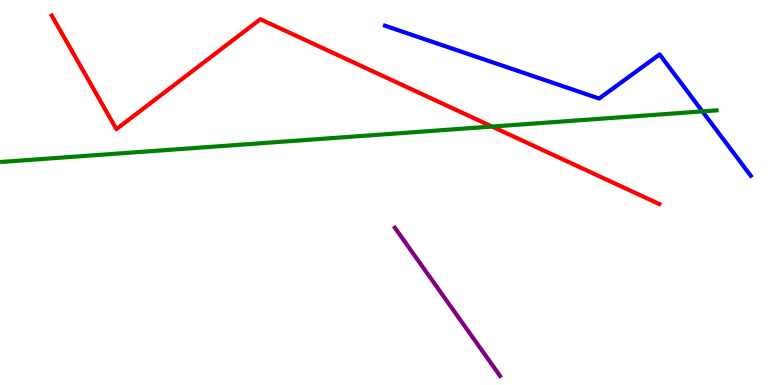[{'lines': ['blue', 'red'], 'intersections': []}, {'lines': ['green', 'red'], 'intersections': [{'x': 6.35, 'y': 6.71}]}, {'lines': ['purple', 'red'], 'intersections': []}, {'lines': ['blue', 'green'], 'intersections': [{'x': 9.06, 'y': 7.11}]}, {'lines': ['blue', 'purple'], 'intersections': []}, {'lines': ['green', 'purple'], 'intersections': []}]